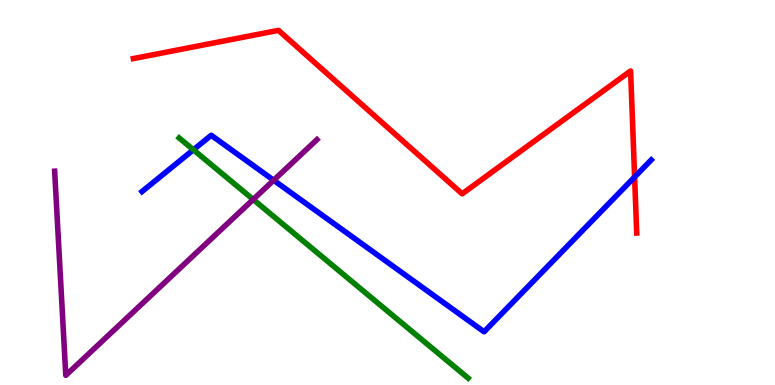[{'lines': ['blue', 'red'], 'intersections': [{'x': 8.19, 'y': 5.4}]}, {'lines': ['green', 'red'], 'intersections': []}, {'lines': ['purple', 'red'], 'intersections': []}, {'lines': ['blue', 'green'], 'intersections': [{'x': 2.5, 'y': 6.11}]}, {'lines': ['blue', 'purple'], 'intersections': [{'x': 3.53, 'y': 5.32}]}, {'lines': ['green', 'purple'], 'intersections': [{'x': 3.27, 'y': 4.82}]}]